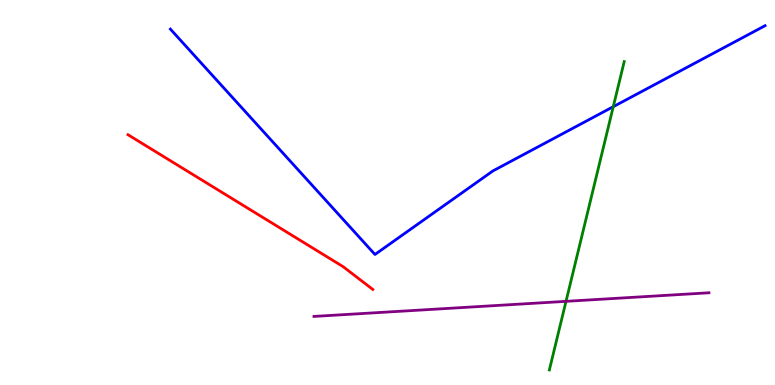[{'lines': ['blue', 'red'], 'intersections': []}, {'lines': ['green', 'red'], 'intersections': []}, {'lines': ['purple', 'red'], 'intersections': []}, {'lines': ['blue', 'green'], 'intersections': [{'x': 7.91, 'y': 7.23}]}, {'lines': ['blue', 'purple'], 'intersections': []}, {'lines': ['green', 'purple'], 'intersections': [{'x': 7.3, 'y': 2.17}]}]